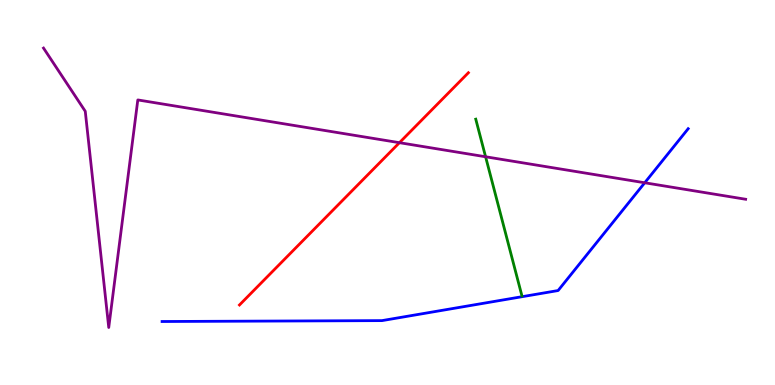[{'lines': ['blue', 'red'], 'intersections': []}, {'lines': ['green', 'red'], 'intersections': []}, {'lines': ['purple', 'red'], 'intersections': [{'x': 5.15, 'y': 6.29}]}, {'lines': ['blue', 'green'], 'intersections': []}, {'lines': ['blue', 'purple'], 'intersections': [{'x': 8.32, 'y': 5.25}]}, {'lines': ['green', 'purple'], 'intersections': [{'x': 6.27, 'y': 5.93}]}]